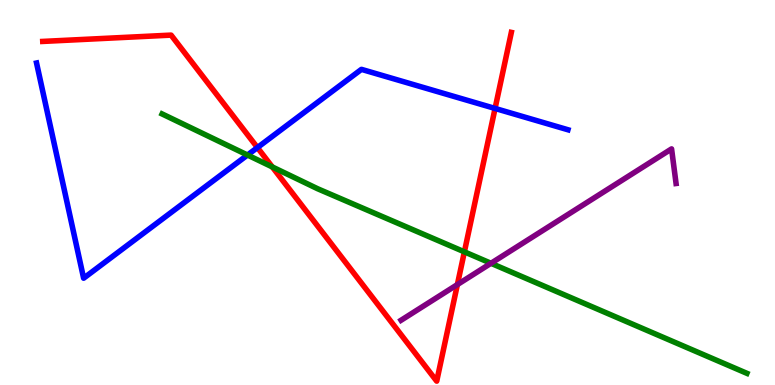[{'lines': ['blue', 'red'], 'intersections': [{'x': 3.32, 'y': 6.17}, {'x': 6.39, 'y': 7.18}]}, {'lines': ['green', 'red'], 'intersections': [{'x': 3.51, 'y': 5.66}, {'x': 5.99, 'y': 3.46}]}, {'lines': ['purple', 'red'], 'intersections': [{'x': 5.9, 'y': 2.61}]}, {'lines': ['blue', 'green'], 'intersections': [{'x': 3.19, 'y': 5.97}]}, {'lines': ['blue', 'purple'], 'intersections': []}, {'lines': ['green', 'purple'], 'intersections': [{'x': 6.34, 'y': 3.16}]}]